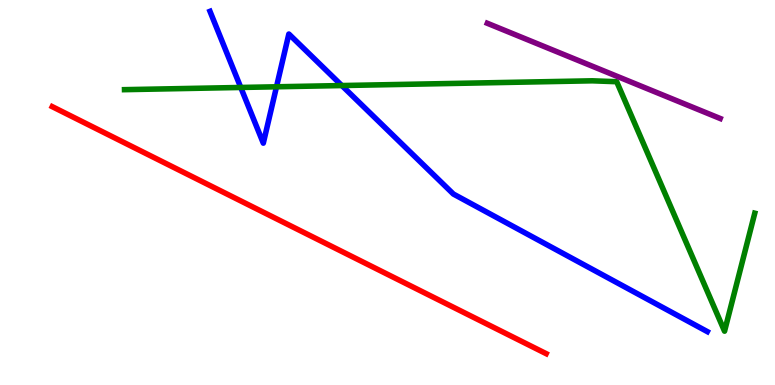[{'lines': ['blue', 'red'], 'intersections': []}, {'lines': ['green', 'red'], 'intersections': []}, {'lines': ['purple', 'red'], 'intersections': []}, {'lines': ['blue', 'green'], 'intersections': [{'x': 3.11, 'y': 7.73}, {'x': 3.57, 'y': 7.75}, {'x': 4.41, 'y': 7.78}]}, {'lines': ['blue', 'purple'], 'intersections': []}, {'lines': ['green', 'purple'], 'intersections': []}]